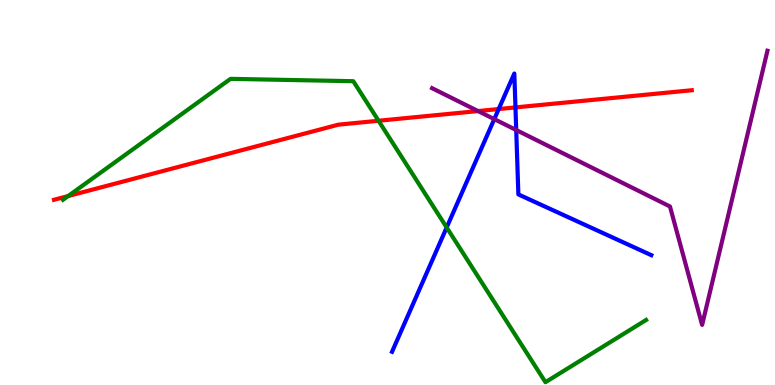[{'lines': ['blue', 'red'], 'intersections': [{'x': 6.43, 'y': 7.17}, {'x': 6.65, 'y': 7.21}]}, {'lines': ['green', 'red'], 'intersections': [{'x': 0.879, 'y': 4.91}, {'x': 4.88, 'y': 6.86}]}, {'lines': ['purple', 'red'], 'intersections': [{'x': 6.17, 'y': 7.12}]}, {'lines': ['blue', 'green'], 'intersections': [{'x': 5.76, 'y': 4.09}]}, {'lines': ['blue', 'purple'], 'intersections': [{'x': 6.38, 'y': 6.91}, {'x': 6.66, 'y': 6.62}]}, {'lines': ['green', 'purple'], 'intersections': []}]